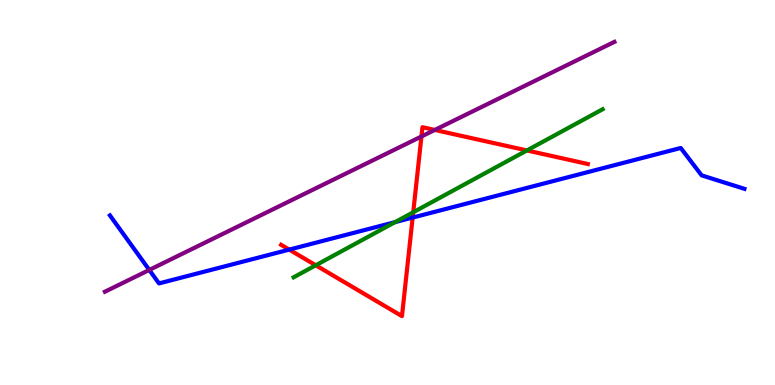[{'lines': ['blue', 'red'], 'intersections': [{'x': 3.73, 'y': 3.52}, {'x': 5.32, 'y': 4.35}]}, {'lines': ['green', 'red'], 'intersections': [{'x': 4.07, 'y': 3.11}, {'x': 5.33, 'y': 4.49}, {'x': 6.8, 'y': 6.09}]}, {'lines': ['purple', 'red'], 'intersections': [{'x': 5.44, 'y': 6.45}, {'x': 5.61, 'y': 6.62}]}, {'lines': ['blue', 'green'], 'intersections': [{'x': 5.1, 'y': 4.23}]}, {'lines': ['blue', 'purple'], 'intersections': [{'x': 1.93, 'y': 2.99}]}, {'lines': ['green', 'purple'], 'intersections': []}]